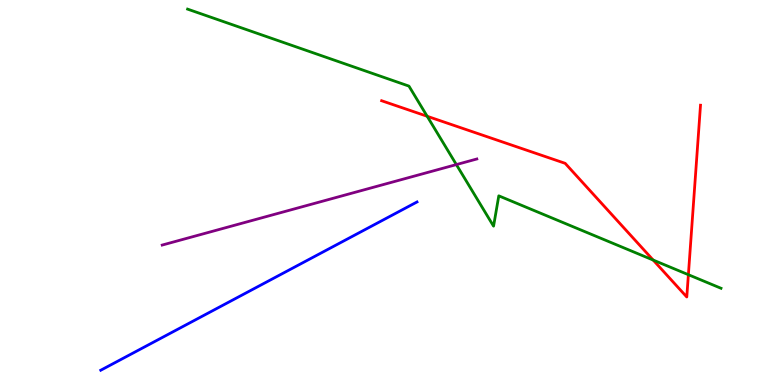[{'lines': ['blue', 'red'], 'intersections': []}, {'lines': ['green', 'red'], 'intersections': [{'x': 5.51, 'y': 6.98}, {'x': 8.43, 'y': 3.25}, {'x': 8.88, 'y': 2.86}]}, {'lines': ['purple', 'red'], 'intersections': []}, {'lines': ['blue', 'green'], 'intersections': []}, {'lines': ['blue', 'purple'], 'intersections': []}, {'lines': ['green', 'purple'], 'intersections': [{'x': 5.89, 'y': 5.72}]}]